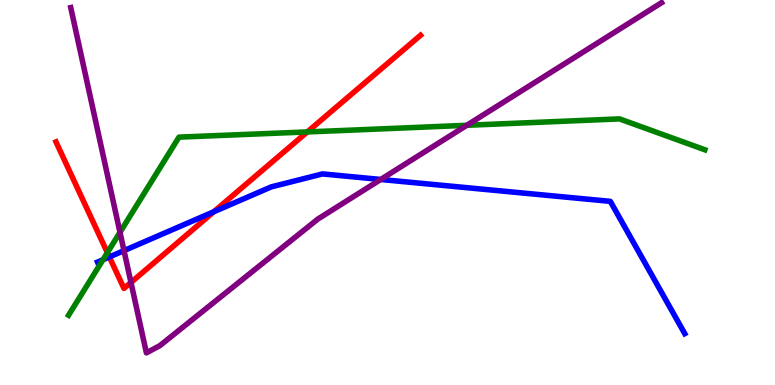[{'lines': ['blue', 'red'], 'intersections': [{'x': 1.41, 'y': 3.33}, {'x': 2.76, 'y': 4.5}]}, {'lines': ['green', 'red'], 'intersections': [{'x': 1.39, 'y': 3.44}, {'x': 3.97, 'y': 6.57}]}, {'lines': ['purple', 'red'], 'intersections': [{'x': 1.69, 'y': 2.66}]}, {'lines': ['blue', 'green'], 'intersections': [{'x': 1.33, 'y': 3.25}]}, {'lines': ['blue', 'purple'], 'intersections': [{'x': 1.6, 'y': 3.49}, {'x': 4.91, 'y': 5.34}]}, {'lines': ['green', 'purple'], 'intersections': [{'x': 1.55, 'y': 3.97}, {'x': 6.02, 'y': 6.75}]}]